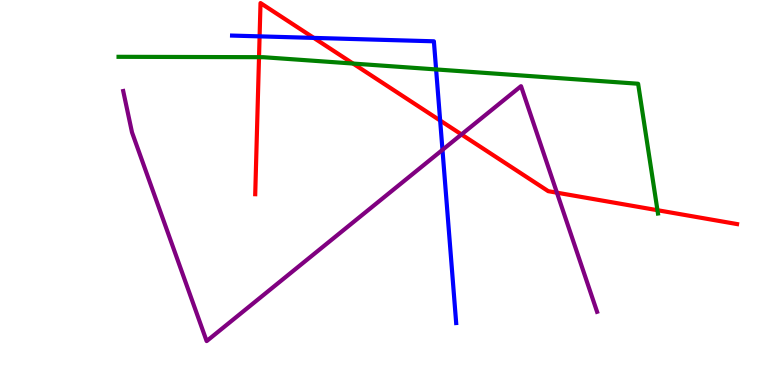[{'lines': ['blue', 'red'], 'intersections': [{'x': 3.35, 'y': 9.06}, {'x': 4.05, 'y': 9.02}, {'x': 5.68, 'y': 6.87}]}, {'lines': ['green', 'red'], 'intersections': [{'x': 3.34, 'y': 8.51}, {'x': 4.56, 'y': 8.35}, {'x': 8.48, 'y': 4.54}]}, {'lines': ['purple', 'red'], 'intersections': [{'x': 5.95, 'y': 6.51}, {'x': 7.19, 'y': 5.0}]}, {'lines': ['blue', 'green'], 'intersections': [{'x': 5.63, 'y': 8.2}]}, {'lines': ['blue', 'purple'], 'intersections': [{'x': 5.71, 'y': 6.11}]}, {'lines': ['green', 'purple'], 'intersections': []}]